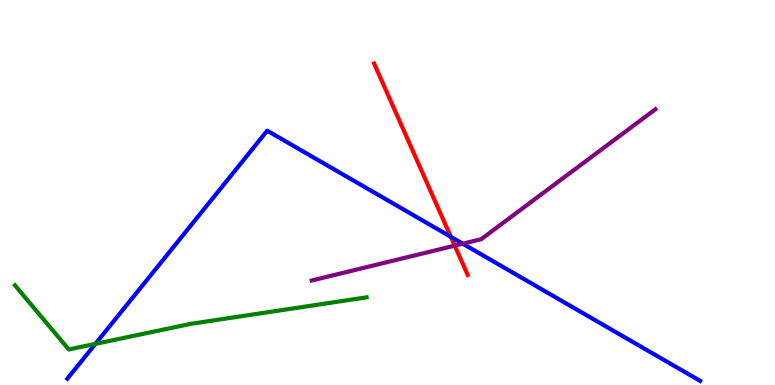[{'lines': ['blue', 'red'], 'intersections': [{'x': 5.82, 'y': 3.85}]}, {'lines': ['green', 'red'], 'intersections': []}, {'lines': ['purple', 'red'], 'intersections': [{'x': 5.87, 'y': 3.62}]}, {'lines': ['blue', 'green'], 'intersections': [{'x': 1.23, 'y': 1.07}]}, {'lines': ['blue', 'purple'], 'intersections': [{'x': 5.97, 'y': 3.67}]}, {'lines': ['green', 'purple'], 'intersections': []}]